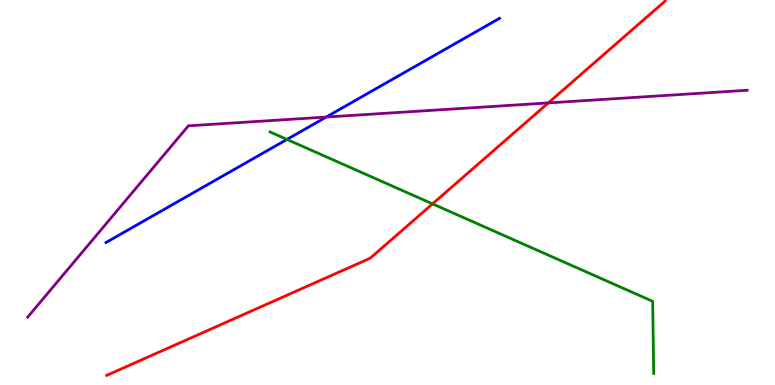[{'lines': ['blue', 'red'], 'intersections': []}, {'lines': ['green', 'red'], 'intersections': [{'x': 5.58, 'y': 4.7}]}, {'lines': ['purple', 'red'], 'intersections': [{'x': 7.07, 'y': 7.33}]}, {'lines': ['blue', 'green'], 'intersections': [{'x': 3.7, 'y': 6.38}]}, {'lines': ['blue', 'purple'], 'intersections': [{'x': 4.21, 'y': 6.96}]}, {'lines': ['green', 'purple'], 'intersections': []}]